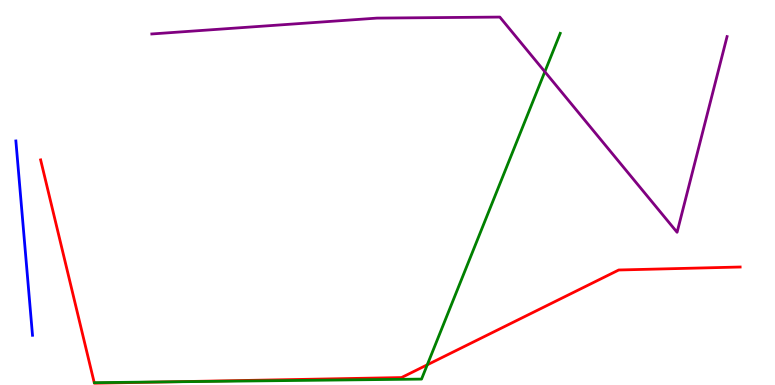[{'lines': ['blue', 'red'], 'intersections': []}, {'lines': ['green', 'red'], 'intersections': [{'x': 2.19, 'y': 0.0821}, {'x': 5.51, 'y': 0.524}]}, {'lines': ['purple', 'red'], 'intersections': []}, {'lines': ['blue', 'green'], 'intersections': []}, {'lines': ['blue', 'purple'], 'intersections': []}, {'lines': ['green', 'purple'], 'intersections': [{'x': 7.03, 'y': 8.14}]}]